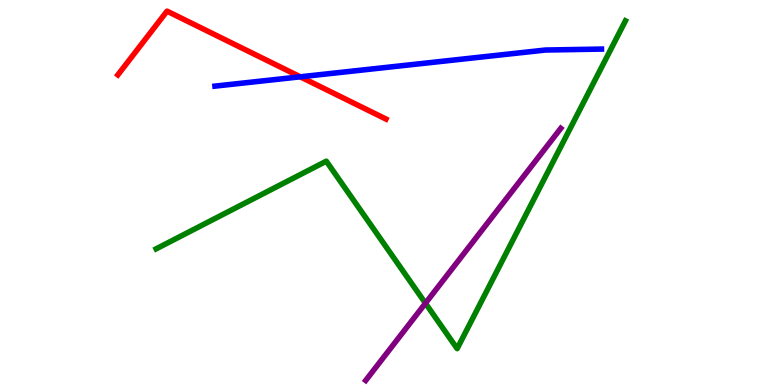[{'lines': ['blue', 'red'], 'intersections': [{'x': 3.87, 'y': 8.0}]}, {'lines': ['green', 'red'], 'intersections': []}, {'lines': ['purple', 'red'], 'intersections': []}, {'lines': ['blue', 'green'], 'intersections': []}, {'lines': ['blue', 'purple'], 'intersections': []}, {'lines': ['green', 'purple'], 'intersections': [{'x': 5.49, 'y': 2.12}]}]